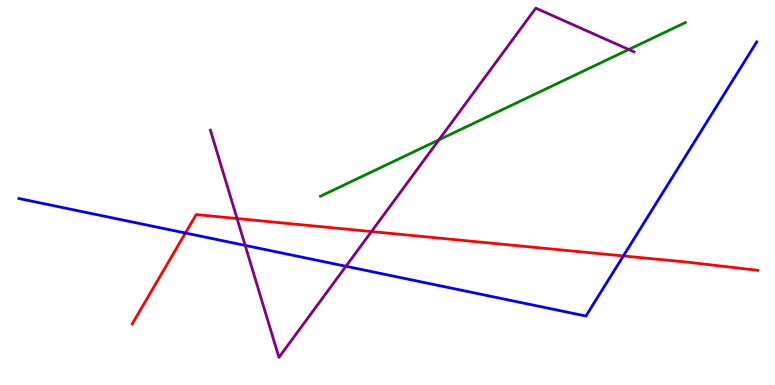[{'lines': ['blue', 'red'], 'intersections': [{'x': 2.39, 'y': 3.95}, {'x': 8.04, 'y': 3.35}]}, {'lines': ['green', 'red'], 'intersections': []}, {'lines': ['purple', 'red'], 'intersections': [{'x': 3.06, 'y': 4.32}, {'x': 4.79, 'y': 3.99}]}, {'lines': ['blue', 'green'], 'intersections': []}, {'lines': ['blue', 'purple'], 'intersections': [{'x': 3.16, 'y': 3.63}, {'x': 4.46, 'y': 3.08}]}, {'lines': ['green', 'purple'], 'intersections': [{'x': 5.66, 'y': 6.37}, {'x': 8.11, 'y': 8.71}]}]